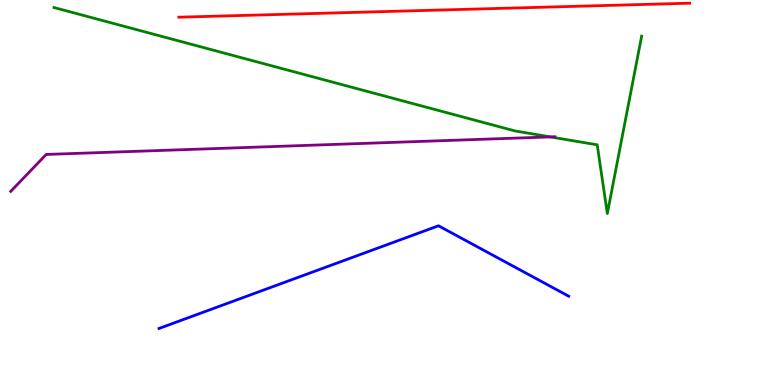[{'lines': ['blue', 'red'], 'intersections': []}, {'lines': ['green', 'red'], 'intersections': []}, {'lines': ['purple', 'red'], 'intersections': []}, {'lines': ['blue', 'green'], 'intersections': []}, {'lines': ['blue', 'purple'], 'intersections': []}, {'lines': ['green', 'purple'], 'intersections': [{'x': 7.1, 'y': 6.44}]}]